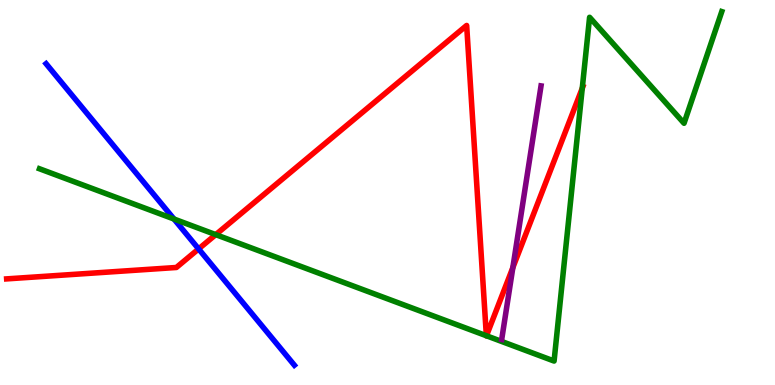[{'lines': ['blue', 'red'], 'intersections': [{'x': 2.56, 'y': 3.53}]}, {'lines': ['green', 'red'], 'intersections': [{'x': 2.78, 'y': 3.91}, {'x': 6.28, 'y': 1.28}, {'x': 6.28, 'y': 1.28}, {'x': 7.51, 'y': 7.71}]}, {'lines': ['purple', 'red'], 'intersections': [{'x': 6.62, 'y': 3.05}]}, {'lines': ['blue', 'green'], 'intersections': [{'x': 2.25, 'y': 4.31}]}, {'lines': ['blue', 'purple'], 'intersections': []}, {'lines': ['green', 'purple'], 'intersections': []}]